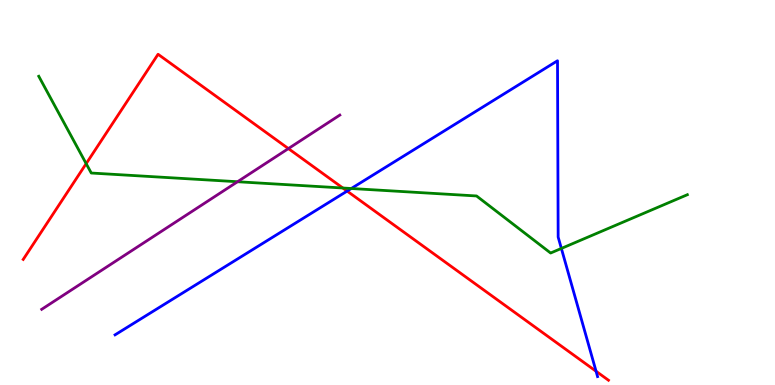[{'lines': ['blue', 'red'], 'intersections': [{'x': 4.48, 'y': 5.04}, {'x': 7.69, 'y': 0.357}]}, {'lines': ['green', 'red'], 'intersections': [{'x': 1.11, 'y': 5.75}, {'x': 4.42, 'y': 5.12}]}, {'lines': ['purple', 'red'], 'intersections': [{'x': 3.72, 'y': 6.14}]}, {'lines': ['blue', 'green'], 'intersections': [{'x': 4.53, 'y': 5.1}, {'x': 7.24, 'y': 3.55}]}, {'lines': ['blue', 'purple'], 'intersections': []}, {'lines': ['green', 'purple'], 'intersections': [{'x': 3.06, 'y': 5.28}]}]